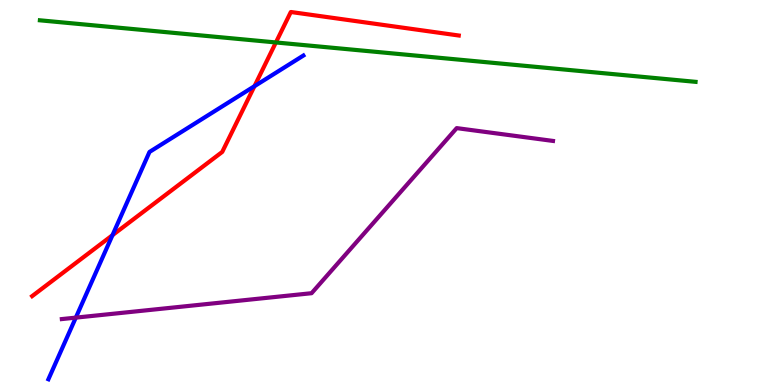[{'lines': ['blue', 'red'], 'intersections': [{'x': 1.45, 'y': 3.89}, {'x': 3.28, 'y': 7.76}]}, {'lines': ['green', 'red'], 'intersections': [{'x': 3.56, 'y': 8.9}]}, {'lines': ['purple', 'red'], 'intersections': []}, {'lines': ['blue', 'green'], 'intersections': []}, {'lines': ['blue', 'purple'], 'intersections': [{'x': 0.978, 'y': 1.75}]}, {'lines': ['green', 'purple'], 'intersections': []}]